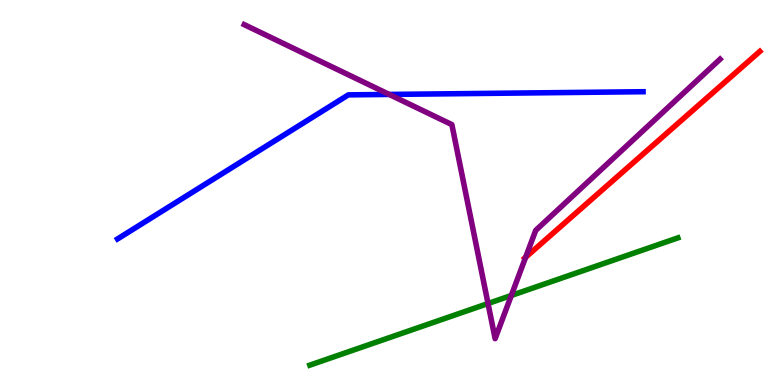[{'lines': ['blue', 'red'], 'intersections': []}, {'lines': ['green', 'red'], 'intersections': []}, {'lines': ['purple', 'red'], 'intersections': [{'x': 6.78, 'y': 3.32}]}, {'lines': ['blue', 'green'], 'intersections': []}, {'lines': ['blue', 'purple'], 'intersections': [{'x': 5.02, 'y': 7.55}]}, {'lines': ['green', 'purple'], 'intersections': [{'x': 6.3, 'y': 2.12}, {'x': 6.6, 'y': 2.33}]}]